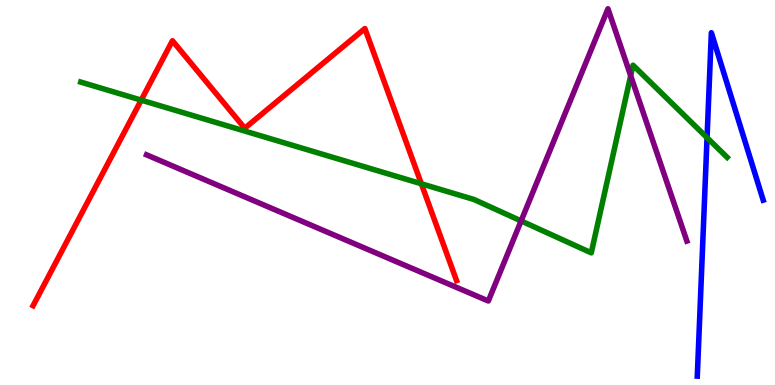[{'lines': ['blue', 'red'], 'intersections': []}, {'lines': ['green', 'red'], 'intersections': [{'x': 1.82, 'y': 7.4}, {'x': 5.44, 'y': 5.23}]}, {'lines': ['purple', 'red'], 'intersections': []}, {'lines': ['blue', 'green'], 'intersections': [{'x': 9.12, 'y': 6.42}]}, {'lines': ['blue', 'purple'], 'intersections': []}, {'lines': ['green', 'purple'], 'intersections': [{'x': 6.72, 'y': 4.26}, {'x': 8.14, 'y': 8.03}]}]